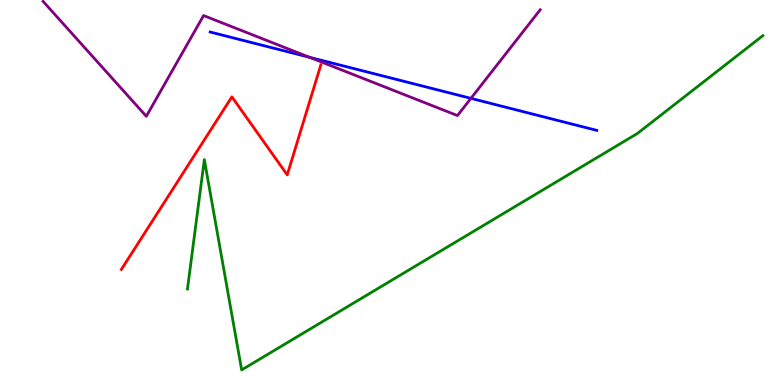[{'lines': ['blue', 'red'], 'intersections': []}, {'lines': ['green', 'red'], 'intersections': []}, {'lines': ['purple', 'red'], 'intersections': []}, {'lines': ['blue', 'green'], 'intersections': []}, {'lines': ['blue', 'purple'], 'intersections': [{'x': 3.99, 'y': 8.51}, {'x': 6.08, 'y': 7.45}]}, {'lines': ['green', 'purple'], 'intersections': []}]